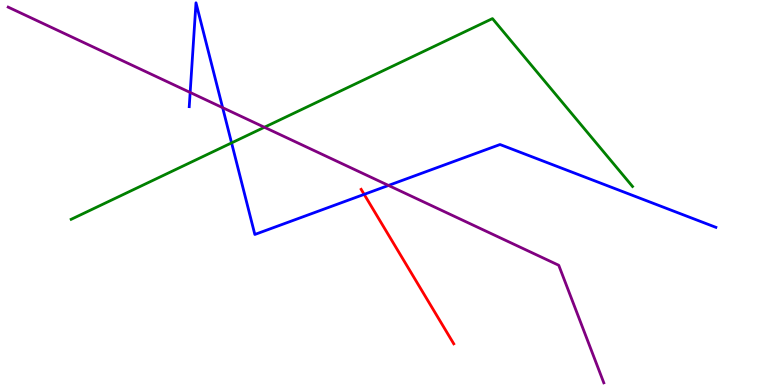[{'lines': ['blue', 'red'], 'intersections': [{'x': 4.7, 'y': 4.95}]}, {'lines': ['green', 'red'], 'intersections': []}, {'lines': ['purple', 'red'], 'intersections': []}, {'lines': ['blue', 'green'], 'intersections': [{'x': 2.99, 'y': 6.29}]}, {'lines': ['blue', 'purple'], 'intersections': [{'x': 2.45, 'y': 7.6}, {'x': 2.87, 'y': 7.2}, {'x': 5.01, 'y': 5.18}]}, {'lines': ['green', 'purple'], 'intersections': [{'x': 3.41, 'y': 6.69}]}]